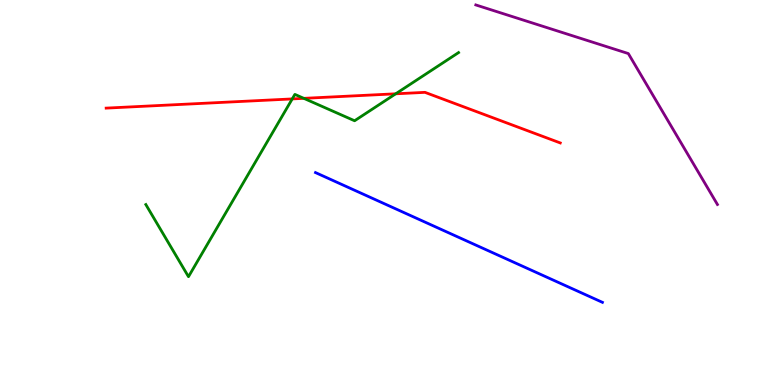[{'lines': ['blue', 'red'], 'intersections': []}, {'lines': ['green', 'red'], 'intersections': [{'x': 3.77, 'y': 7.43}, {'x': 3.92, 'y': 7.45}, {'x': 5.11, 'y': 7.56}]}, {'lines': ['purple', 'red'], 'intersections': []}, {'lines': ['blue', 'green'], 'intersections': []}, {'lines': ['blue', 'purple'], 'intersections': []}, {'lines': ['green', 'purple'], 'intersections': []}]